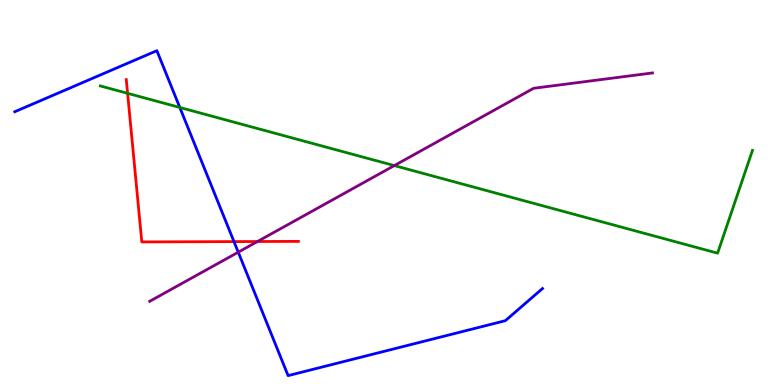[{'lines': ['blue', 'red'], 'intersections': [{'x': 3.02, 'y': 3.72}]}, {'lines': ['green', 'red'], 'intersections': [{'x': 1.65, 'y': 7.58}]}, {'lines': ['purple', 'red'], 'intersections': [{'x': 3.32, 'y': 3.73}]}, {'lines': ['blue', 'green'], 'intersections': [{'x': 2.32, 'y': 7.21}]}, {'lines': ['blue', 'purple'], 'intersections': [{'x': 3.07, 'y': 3.45}]}, {'lines': ['green', 'purple'], 'intersections': [{'x': 5.09, 'y': 5.7}]}]